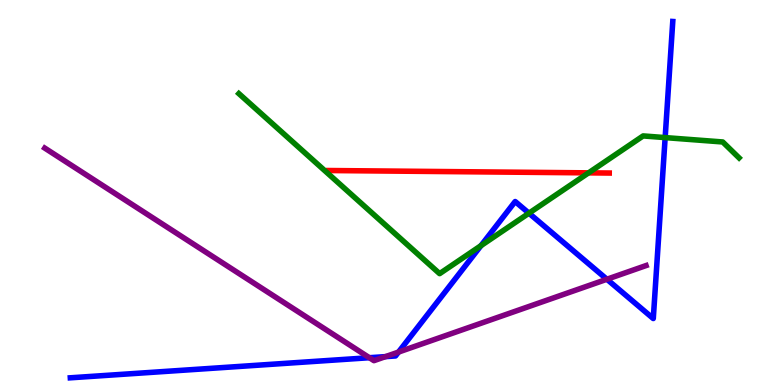[{'lines': ['blue', 'red'], 'intersections': []}, {'lines': ['green', 'red'], 'intersections': [{'x': 7.59, 'y': 5.51}]}, {'lines': ['purple', 'red'], 'intersections': []}, {'lines': ['blue', 'green'], 'intersections': [{'x': 6.21, 'y': 3.62}, {'x': 6.83, 'y': 4.46}, {'x': 8.58, 'y': 6.43}]}, {'lines': ['blue', 'purple'], 'intersections': [{'x': 4.77, 'y': 0.709}, {'x': 4.97, 'y': 0.737}, {'x': 5.14, 'y': 0.855}, {'x': 7.83, 'y': 2.75}]}, {'lines': ['green', 'purple'], 'intersections': []}]